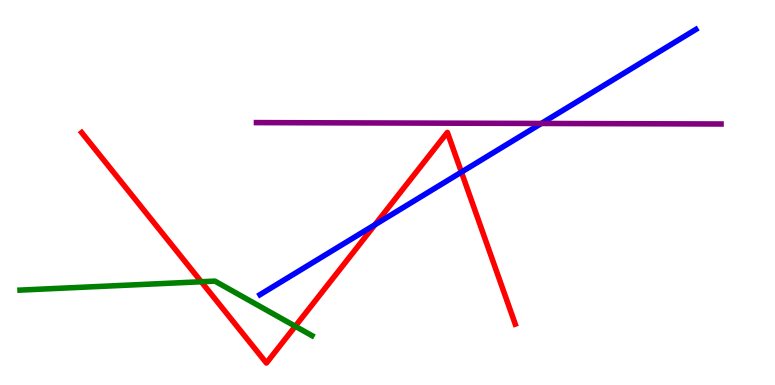[{'lines': ['blue', 'red'], 'intersections': [{'x': 4.84, 'y': 4.16}, {'x': 5.95, 'y': 5.53}]}, {'lines': ['green', 'red'], 'intersections': [{'x': 2.6, 'y': 2.68}, {'x': 3.81, 'y': 1.53}]}, {'lines': ['purple', 'red'], 'intersections': []}, {'lines': ['blue', 'green'], 'intersections': []}, {'lines': ['blue', 'purple'], 'intersections': [{'x': 6.99, 'y': 6.79}]}, {'lines': ['green', 'purple'], 'intersections': []}]